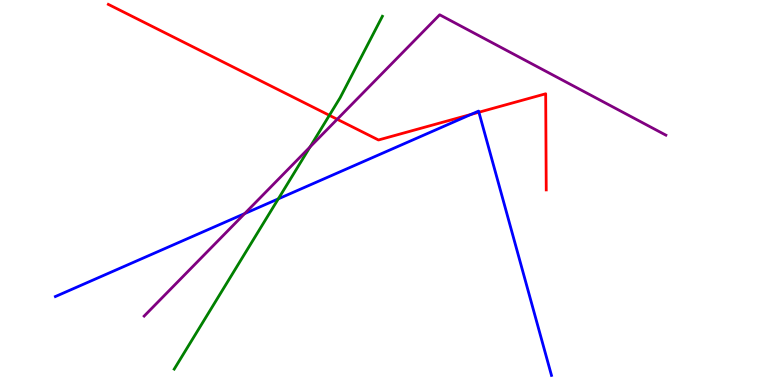[{'lines': ['blue', 'red'], 'intersections': [{'x': 6.08, 'y': 7.03}, {'x': 6.18, 'y': 7.08}]}, {'lines': ['green', 'red'], 'intersections': [{'x': 4.25, 'y': 7.0}]}, {'lines': ['purple', 'red'], 'intersections': [{'x': 4.35, 'y': 6.9}]}, {'lines': ['blue', 'green'], 'intersections': [{'x': 3.59, 'y': 4.83}]}, {'lines': ['blue', 'purple'], 'intersections': [{'x': 3.16, 'y': 4.45}]}, {'lines': ['green', 'purple'], 'intersections': [{'x': 4.0, 'y': 6.18}]}]